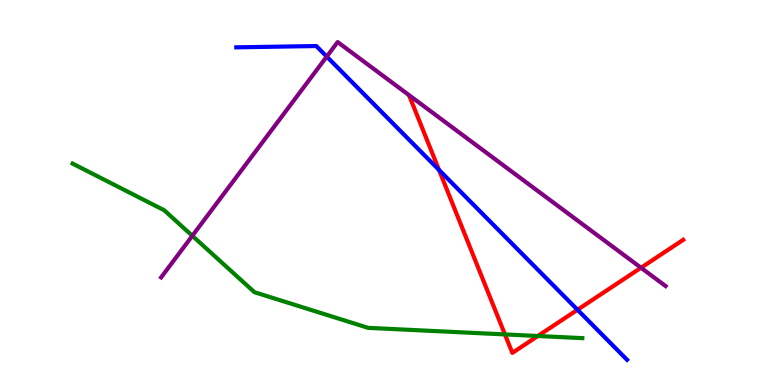[{'lines': ['blue', 'red'], 'intersections': [{'x': 5.66, 'y': 5.59}, {'x': 7.45, 'y': 1.95}]}, {'lines': ['green', 'red'], 'intersections': [{'x': 6.52, 'y': 1.31}, {'x': 6.94, 'y': 1.27}]}, {'lines': ['purple', 'red'], 'intersections': [{'x': 8.27, 'y': 3.05}]}, {'lines': ['blue', 'green'], 'intersections': []}, {'lines': ['blue', 'purple'], 'intersections': [{'x': 4.22, 'y': 8.53}]}, {'lines': ['green', 'purple'], 'intersections': [{'x': 2.48, 'y': 3.88}]}]